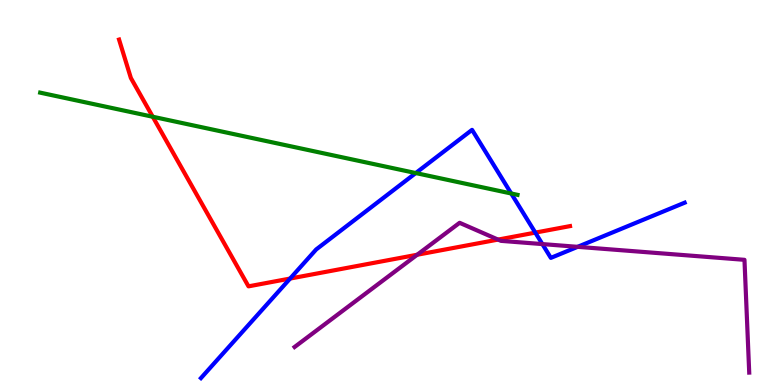[{'lines': ['blue', 'red'], 'intersections': [{'x': 3.74, 'y': 2.76}, {'x': 6.91, 'y': 3.96}]}, {'lines': ['green', 'red'], 'intersections': [{'x': 1.97, 'y': 6.97}]}, {'lines': ['purple', 'red'], 'intersections': [{'x': 5.38, 'y': 3.38}, {'x': 6.43, 'y': 3.78}]}, {'lines': ['blue', 'green'], 'intersections': [{'x': 5.36, 'y': 5.51}, {'x': 6.6, 'y': 4.97}]}, {'lines': ['blue', 'purple'], 'intersections': [{'x': 7.0, 'y': 3.66}, {'x': 7.45, 'y': 3.59}]}, {'lines': ['green', 'purple'], 'intersections': []}]